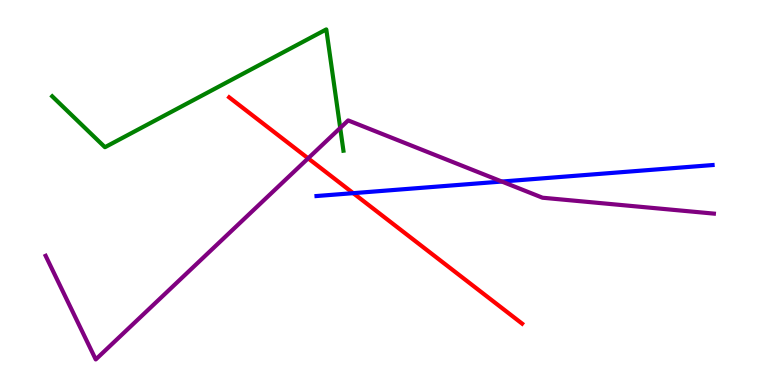[{'lines': ['blue', 'red'], 'intersections': [{'x': 4.56, 'y': 4.98}]}, {'lines': ['green', 'red'], 'intersections': []}, {'lines': ['purple', 'red'], 'intersections': [{'x': 3.98, 'y': 5.89}]}, {'lines': ['blue', 'green'], 'intersections': []}, {'lines': ['blue', 'purple'], 'intersections': [{'x': 6.48, 'y': 5.28}]}, {'lines': ['green', 'purple'], 'intersections': [{'x': 4.39, 'y': 6.68}]}]